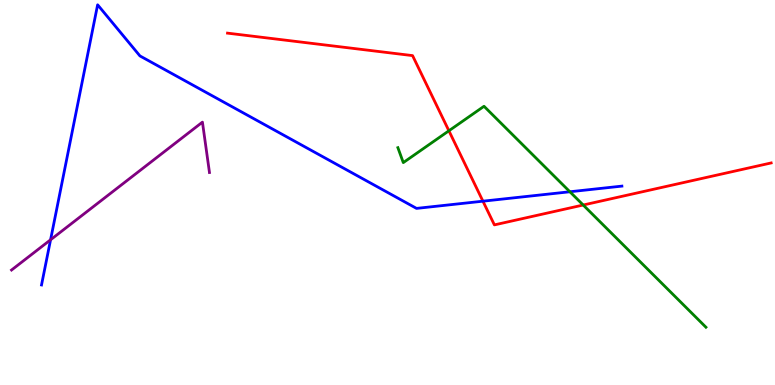[{'lines': ['blue', 'red'], 'intersections': [{'x': 6.23, 'y': 4.77}]}, {'lines': ['green', 'red'], 'intersections': [{'x': 5.79, 'y': 6.6}, {'x': 7.53, 'y': 4.67}]}, {'lines': ['purple', 'red'], 'intersections': []}, {'lines': ['blue', 'green'], 'intersections': [{'x': 7.35, 'y': 5.02}]}, {'lines': ['blue', 'purple'], 'intersections': [{'x': 0.652, 'y': 3.77}]}, {'lines': ['green', 'purple'], 'intersections': []}]